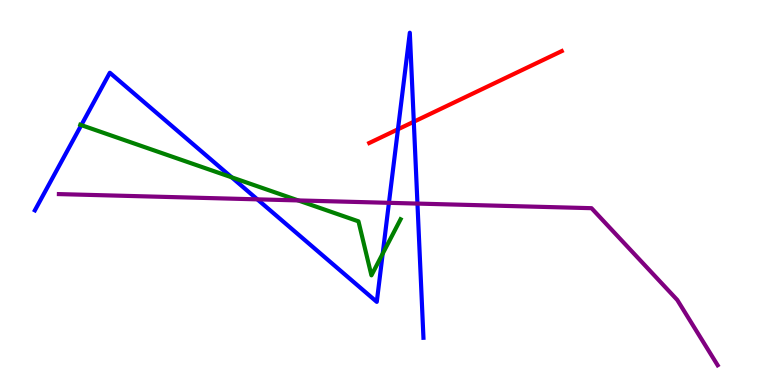[{'lines': ['blue', 'red'], 'intersections': [{'x': 5.14, 'y': 6.64}, {'x': 5.34, 'y': 6.84}]}, {'lines': ['green', 'red'], 'intersections': []}, {'lines': ['purple', 'red'], 'intersections': []}, {'lines': ['blue', 'green'], 'intersections': [{'x': 1.05, 'y': 6.75}, {'x': 2.99, 'y': 5.39}, {'x': 4.94, 'y': 3.41}]}, {'lines': ['blue', 'purple'], 'intersections': [{'x': 3.32, 'y': 4.82}, {'x': 5.02, 'y': 4.73}, {'x': 5.39, 'y': 4.71}]}, {'lines': ['green', 'purple'], 'intersections': [{'x': 3.85, 'y': 4.79}]}]